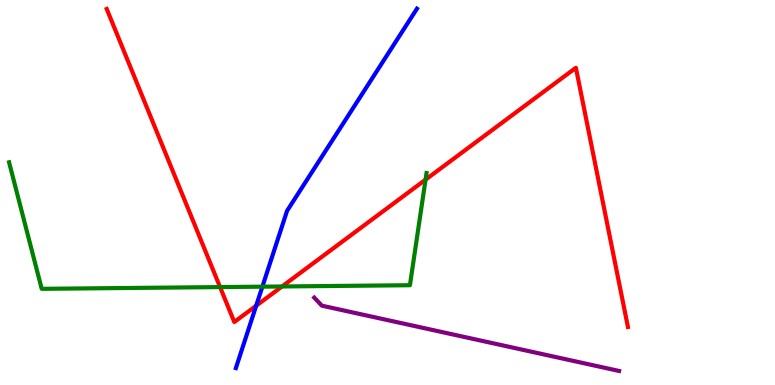[{'lines': ['blue', 'red'], 'intersections': [{'x': 3.31, 'y': 2.06}]}, {'lines': ['green', 'red'], 'intersections': [{'x': 2.84, 'y': 2.54}, {'x': 3.64, 'y': 2.56}, {'x': 5.49, 'y': 5.33}]}, {'lines': ['purple', 'red'], 'intersections': []}, {'lines': ['blue', 'green'], 'intersections': [{'x': 3.39, 'y': 2.55}]}, {'lines': ['blue', 'purple'], 'intersections': []}, {'lines': ['green', 'purple'], 'intersections': []}]